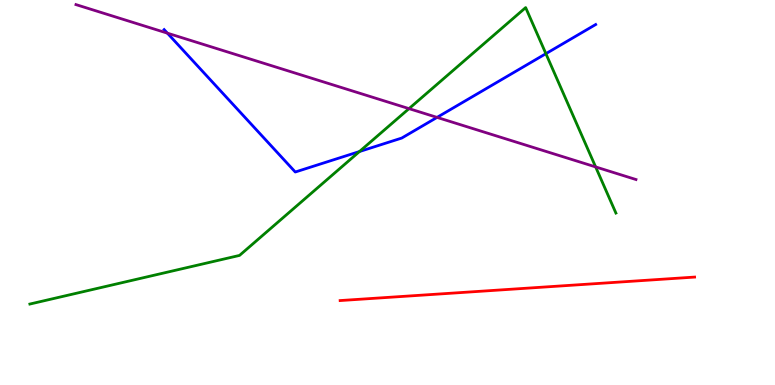[{'lines': ['blue', 'red'], 'intersections': []}, {'lines': ['green', 'red'], 'intersections': []}, {'lines': ['purple', 'red'], 'intersections': []}, {'lines': ['blue', 'green'], 'intersections': [{'x': 4.64, 'y': 6.06}, {'x': 7.04, 'y': 8.61}]}, {'lines': ['blue', 'purple'], 'intersections': [{'x': 2.16, 'y': 9.14}, {'x': 5.64, 'y': 6.95}]}, {'lines': ['green', 'purple'], 'intersections': [{'x': 5.28, 'y': 7.18}, {'x': 7.69, 'y': 5.66}]}]